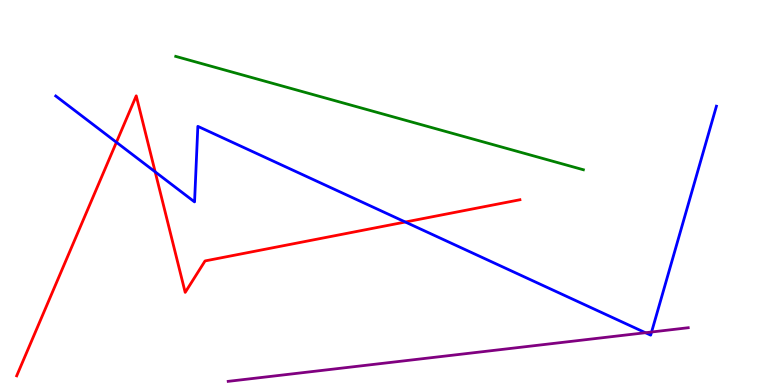[{'lines': ['blue', 'red'], 'intersections': [{'x': 1.5, 'y': 6.3}, {'x': 2.0, 'y': 5.54}, {'x': 5.23, 'y': 4.23}]}, {'lines': ['green', 'red'], 'intersections': []}, {'lines': ['purple', 'red'], 'intersections': []}, {'lines': ['blue', 'green'], 'intersections': []}, {'lines': ['blue', 'purple'], 'intersections': [{'x': 8.33, 'y': 1.36}, {'x': 8.41, 'y': 1.38}]}, {'lines': ['green', 'purple'], 'intersections': []}]